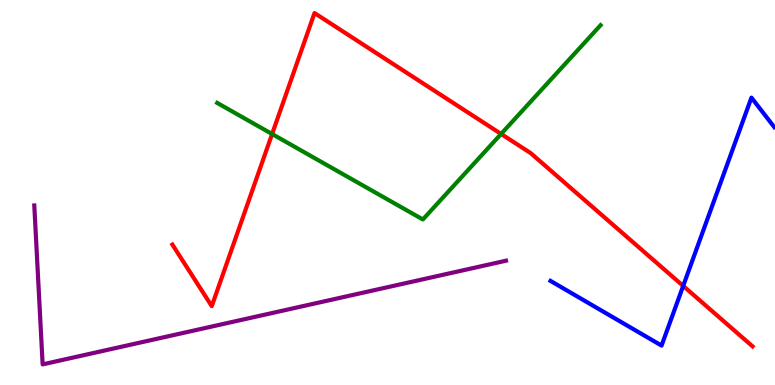[{'lines': ['blue', 'red'], 'intersections': [{'x': 8.82, 'y': 2.57}]}, {'lines': ['green', 'red'], 'intersections': [{'x': 3.51, 'y': 6.52}, {'x': 6.47, 'y': 6.52}]}, {'lines': ['purple', 'red'], 'intersections': []}, {'lines': ['blue', 'green'], 'intersections': []}, {'lines': ['blue', 'purple'], 'intersections': []}, {'lines': ['green', 'purple'], 'intersections': []}]